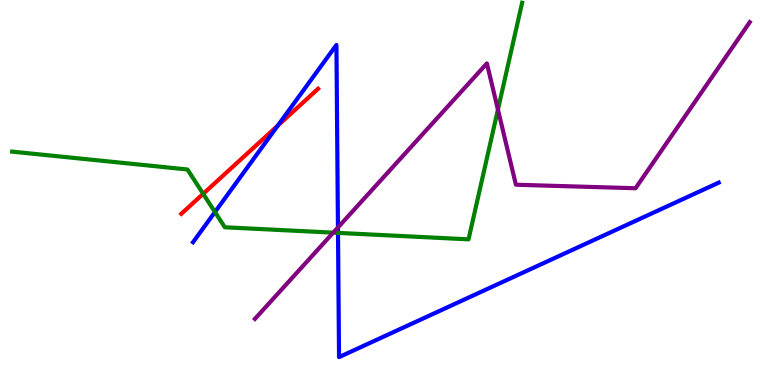[{'lines': ['blue', 'red'], 'intersections': [{'x': 3.58, 'y': 6.74}]}, {'lines': ['green', 'red'], 'intersections': [{'x': 2.62, 'y': 4.97}]}, {'lines': ['purple', 'red'], 'intersections': []}, {'lines': ['blue', 'green'], 'intersections': [{'x': 2.77, 'y': 4.49}, {'x': 4.36, 'y': 3.95}]}, {'lines': ['blue', 'purple'], 'intersections': [{'x': 4.36, 'y': 4.09}]}, {'lines': ['green', 'purple'], 'intersections': [{'x': 4.3, 'y': 3.96}, {'x': 6.42, 'y': 7.15}]}]